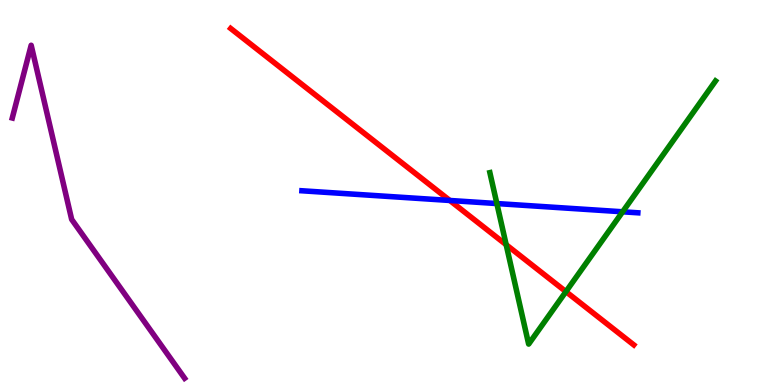[{'lines': ['blue', 'red'], 'intersections': [{'x': 5.8, 'y': 4.79}]}, {'lines': ['green', 'red'], 'intersections': [{'x': 6.53, 'y': 3.64}, {'x': 7.3, 'y': 2.43}]}, {'lines': ['purple', 'red'], 'intersections': []}, {'lines': ['blue', 'green'], 'intersections': [{'x': 6.41, 'y': 4.71}, {'x': 8.03, 'y': 4.5}]}, {'lines': ['blue', 'purple'], 'intersections': []}, {'lines': ['green', 'purple'], 'intersections': []}]